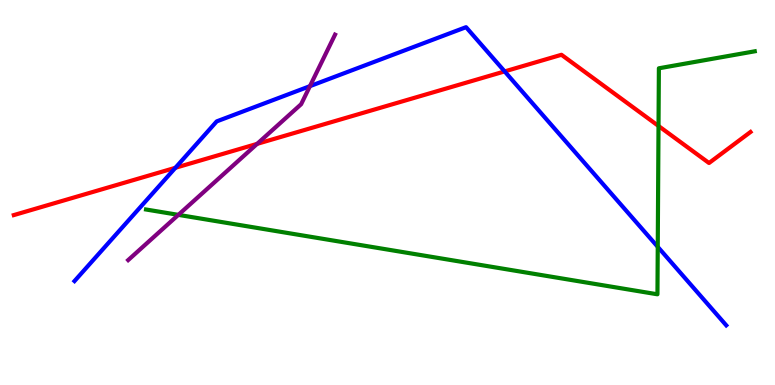[{'lines': ['blue', 'red'], 'intersections': [{'x': 2.26, 'y': 5.64}, {'x': 6.51, 'y': 8.15}]}, {'lines': ['green', 'red'], 'intersections': [{'x': 8.5, 'y': 6.73}]}, {'lines': ['purple', 'red'], 'intersections': [{'x': 3.32, 'y': 6.26}]}, {'lines': ['blue', 'green'], 'intersections': [{'x': 8.49, 'y': 3.59}]}, {'lines': ['blue', 'purple'], 'intersections': [{'x': 4.0, 'y': 7.76}]}, {'lines': ['green', 'purple'], 'intersections': [{'x': 2.3, 'y': 4.42}]}]